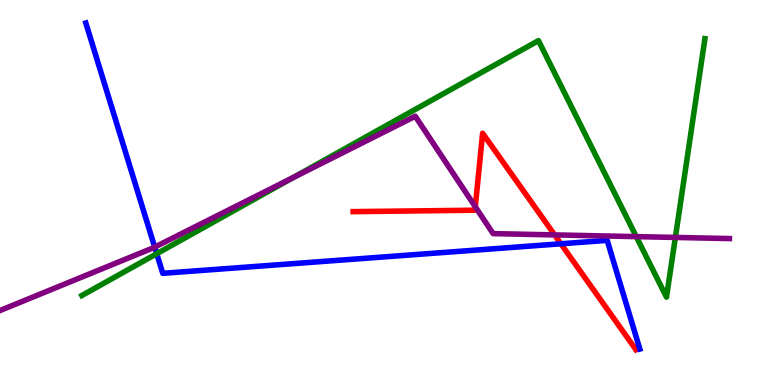[{'lines': ['blue', 'red'], 'intersections': [{'x': 7.24, 'y': 3.67}]}, {'lines': ['green', 'red'], 'intersections': []}, {'lines': ['purple', 'red'], 'intersections': [{'x': 6.13, 'y': 4.63}, {'x': 7.16, 'y': 3.9}]}, {'lines': ['blue', 'green'], 'intersections': [{'x': 2.02, 'y': 3.41}]}, {'lines': ['blue', 'purple'], 'intersections': [{'x': 2.0, 'y': 3.58}]}, {'lines': ['green', 'purple'], 'intersections': [{'x': 3.78, 'y': 5.39}, {'x': 8.21, 'y': 3.85}, {'x': 8.71, 'y': 3.83}]}]